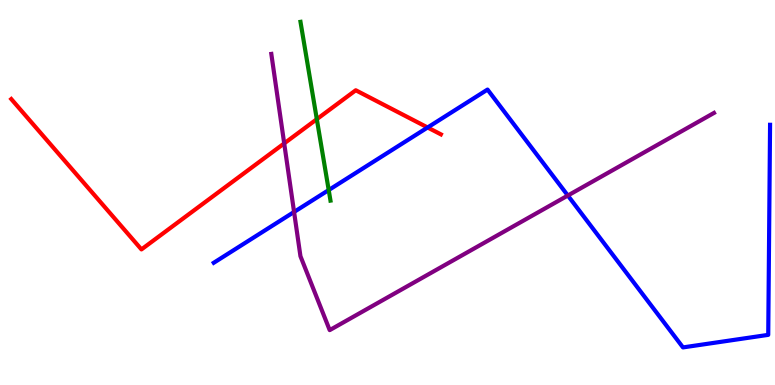[{'lines': ['blue', 'red'], 'intersections': [{'x': 5.52, 'y': 6.69}]}, {'lines': ['green', 'red'], 'intersections': [{'x': 4.09, 'y': 6.9}]}, {'lines': ['purple', 'red'], 'intersections': [{'x': 3.67, 'y': 6.28}]}, {'lines': ['blue', 'green'], 'intersections': [{'x': 4.24, 'y': 5.06}]}, {'lines': ['blue', 'purple'], 'intersections': [{'x': 3.79, 'y': 4.49}, {'x': 7.33, 'y': 4.92}]}, {'lines': ['green', 'purple'], 'intersections': []}]